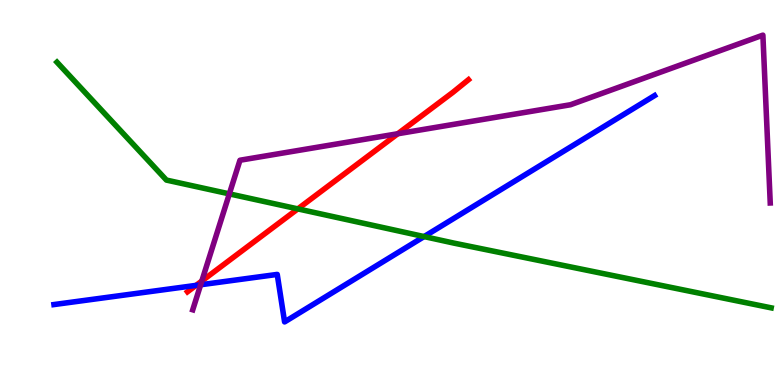[{'lines': ['blue', 'red'], 'intersections': [{'x': 2.53, 'y': 2.59}]}, {'lines': ['green', 'red'], 'intersections': [{'x': 3.84, 'y': 4.57}]}, {'lines': ['purple', 'red'], 'intersections': [{'x': 2.6, 'y': 2.7}, {'x': 5.13, 'y': 6.53}]}, {'lines': ['blue', 'green'], 'intersections': [{'x': 5.47, 'y': 3.86}]}, {'lines': ['blue', 'purple'], 'intersections': [{'x': 2.59, 'y': 2.6}]}, {'lines': ['green', 'purple'], 'intersections': [{'x': 2.96, 'y': 4.96}]}]